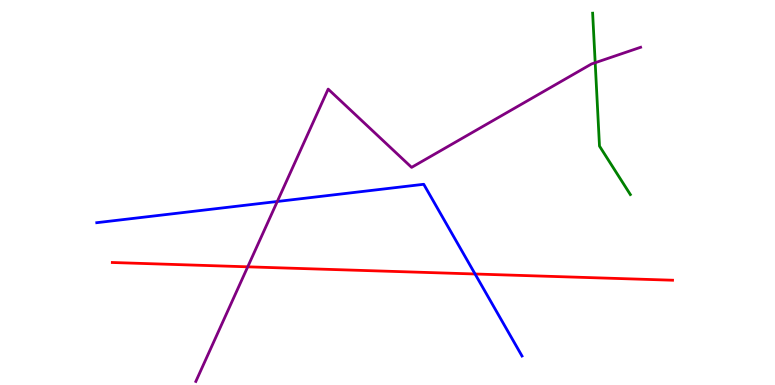[{'lines': ['blue', 'red'], 'intersections': [{'x': 6.13, 'y': 2.88}]}, {'lines': ['green', 'red'], 'intersections': []}, {'lines': ['purple', 'red'], 'intersections': [{'x': 3.2, 'y': 3.07}]}, {'lines': ['blue', 'green'], 'intersections': []}, {'lines': ['blue', 'purple'], 'intersections': [{'x': 3.58, 'y': 4.77}]}, {'lines': ['green', 'purple'], 'intersections': [{'x': 7.68, 'y': 8.37}]}]